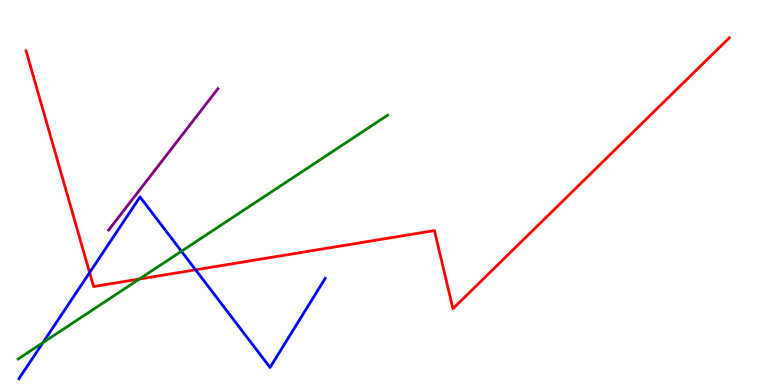[{'lines': ['blue', 'red'], 'intersections': [{'x': 1.16, 'y': 2.92}, {'x': 2.52, 'y': 2.99}]}, {'lines': ['green', 'red'], 'intersections': [{'x': 1.8, 'y': 2.75}]}, {'lines': ['purple', 'red'], 'intersections': []}, {'lines': ['blue', 'green'], 'intersections': [{'x': 0.554, 'y': 1.1}, {'x': 2.34, 'y': 3.47}]}, {'lines': ['blue', 'purple'], 'intersections': []}, {'lines': ['green', 'purple'], 'intersections': []}]